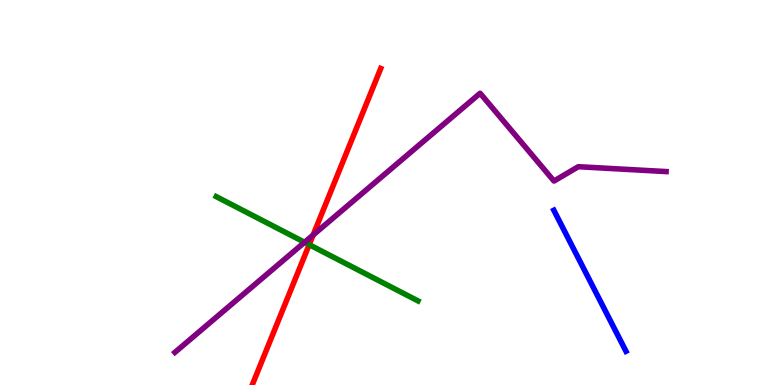[{'lines': ['blue', 'red'], 'intersections': []}, {'lines': ['green', 'red'], 'intersections': [{'x': 3.99, 'y': 3.65}]}, {'lines': ['purple', 'red'], 'intersections': [{'x': 4.04, 'y': 3.89}]}, {'lines': ['blue', 'green'], 'intersections': []}, {'lines': ['blue', 'purple'], 'intersections': []}, {'lines': ['green', 'purple'], 'intersections': [{'x': 3.93, 'y': 3.71}]}]